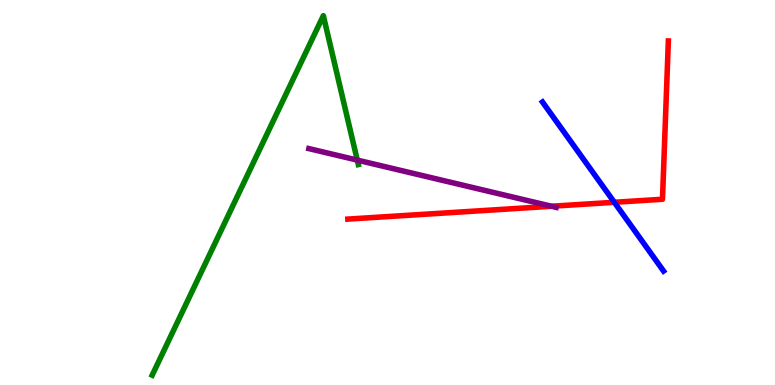[{'lines': ['blue', 'red'], 'intersections': [{'x': 7.93, 'y': 4.75}]}, {'lines': ['green', 'red'], 'intersections': []}, {'lines': ['purple', 'red'], 'intersections': [{'x': 7.12, 'y': 4.64}]}, {'lines': ['blue', 'green'], 'intersections': []}, {'lines': ['blue', 'purple'], 'intersections': []}, {'lines': ['green', 'purple'], 'intersections': [{'x': 4.61, 'y': 5.84}]}]